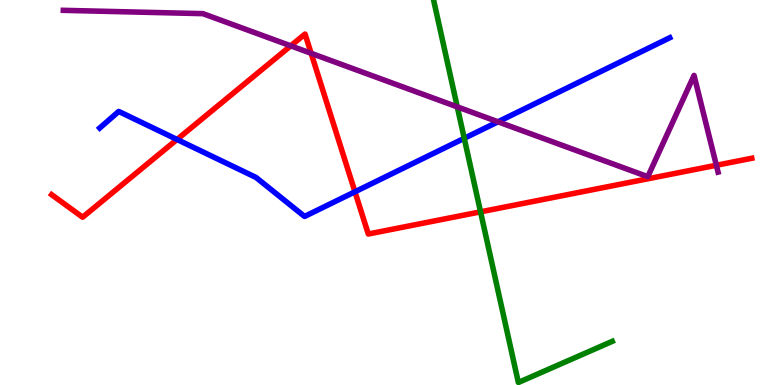[{'lines': ['blue', 'red'], 'intersections': [{'x': 2.28, 'y': 6.38}, {'x': 4.58, 'y': 5.02}]}, {'lines': ['green', 'red'], 'intersections': [{'x': 6.2, 'y': 4.5}]}, {'lines': ['purple', 'red'], 'intersections': [{'x': 3.75, 'y': 8.81}, {'x': 4.01, 'y': 8.62}, {'x': 9.24, 'y': 5.71}]}, {'lines': ['blue', 'green'], 'intersections': [{'x': 5.99, 'y': 6.41}]}, {'lines': ['blue', 'purple'], 'intersections': [{'x': 6.43, 'y': 6.84}]}, {'lines': ['green', 'purple'], 'intersections': [{'x': 5.9, 'y': 7.22}]}]